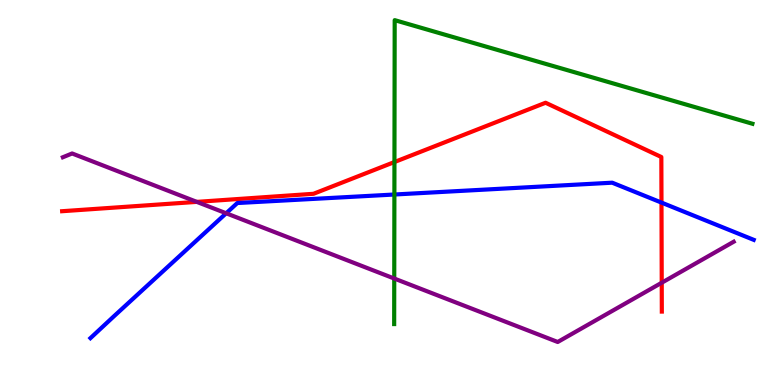[{'lines': ['blue', 'red'], 'intersections': [{'x': 8.54, 'y': 4.74}]}, {'lines': ['green', 'red'], 'intersections': [{'x': 5.09, 'y': 5.79}]}, {'lines': ['purple', 'red'], 'intersections': [{'x': 2.54, 'y': 4.76}, {'x': 8.54, 'y': 2.66}]}, {'lines': ['blue', 'green'], 'intersections': [{'x': 5.09, 'y': 4.95}]}, {'lines': ['blue', 'purple'], 'intersections': [{'x': 2.92, 'y': 4.46}]}, {'lines': ['green', 'purple'], 'intersections': [{'x': 5.09, 'y': 2.77}]}]